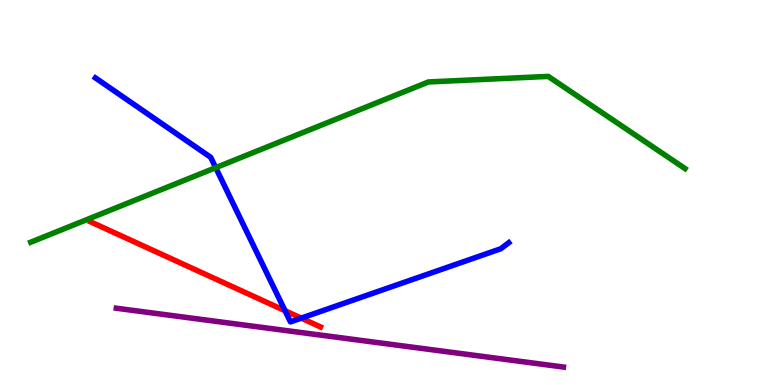[{'lines': ['blue', 'red'], 'intersections': [{'x': 3.68, 'y': 1.93}, {'x': 3.89, 'y': 1.74}]}, {'lines': ['green', 'red'], 'intersections': []}, {'lines': ['purple', 'red'], 'intersections': []}, {'lines': ['blue', 'green'], 'intersections': [{'x': 2.78, 'y': 5.64}]}, {'lines': ['blue', 'purple'], 'intersections': []}, {'lines': ['green', 'purple'], 'intersections': []}]